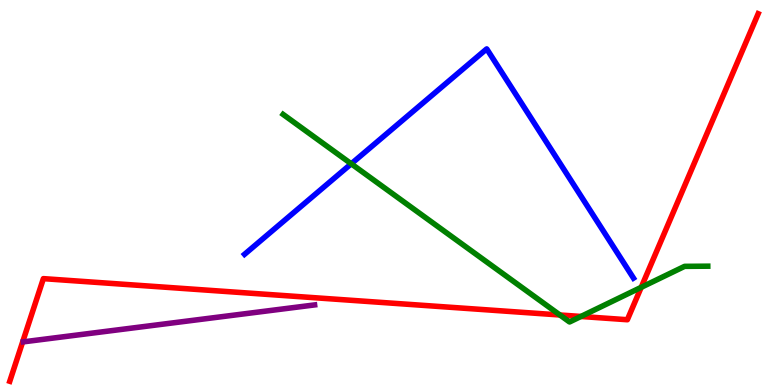[{'lines': ['blue', 'red'], 'intersections': []}, {'lines': ['green', 'red'], 'intersections': [{'x': 7.22, 'y': 1.82}, {'x': 7.5, 'y': 1.78}, {'x': 8.27, 'y': 2.54}]}, {'lines': ['purple', 'red'], 'intersections': []}, {'lines': ['blue', 'green'], 'intersections': [{'x': 4.53, 'y': 5.75}]}, {'lines': ['blue', 'purple'], 'intersections': []}, {'lines': ['green', 'purple'], 'intersections': []}]